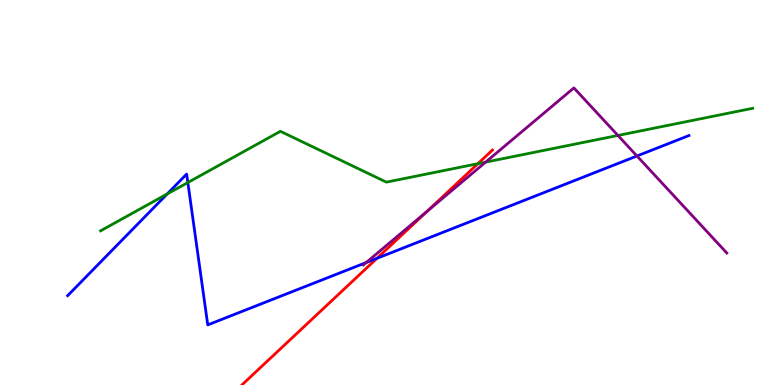[{'lines': ['blue', 'red'], 'intersections': [{'x': 4.86, 'y': 3.29}]}, {'lines': ['green', 'red'], 'intersections': [{'x': 6.17, 'y': 5.75}]}, {'lines': ['purple', 'red'], 'intersections': [{'x': 5.51, 'y': 4.51}]}, {'lines': ['blue', 'green'], 'intersections': [{'x': 2.16, 'y': 4.96}, {'x': 2.42, 'y': 5.26}]}, {'lines': ['blue', 'purple'], 'intersections': [{'x': 4.72, 'y': 3.18}, {'x': 8.22, 'y': 5.95}]}, {'lines': ['green', 'purple'], 'intersections': [{'x': 6.27, 'y': 5.79}, {'x': 7.97, 'y': 6.48}]}]